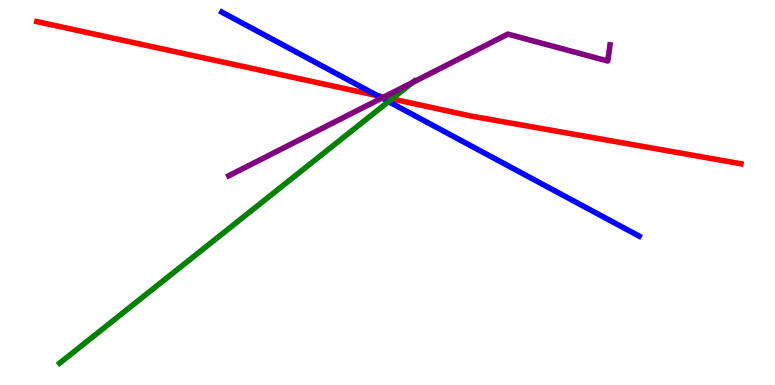[{'lines': ['blue', 'red'], 'intersections': [{'x': 4.87, 'y': 7.51}]}, {'lines': ['green', 'red'], 'intersections': [{'x': 5.06, 'y': 7.43}]}, {'lines': ['purple', 'red'], 'intersections': [{'x': 4.95, 'y': 7.48}]}, {'lines': ['blue', 'green'], 'intersections': [{'x': 5.01, 'y': 7.36}]}, {'lines': ['blue', 'purple'], 'intersections': [{'x': 4.93, 'y': 7.45}]}, {'lines': ['green', 'purple'], 'intersections': [{'x': 5.32, 'y': 7.86}]}]